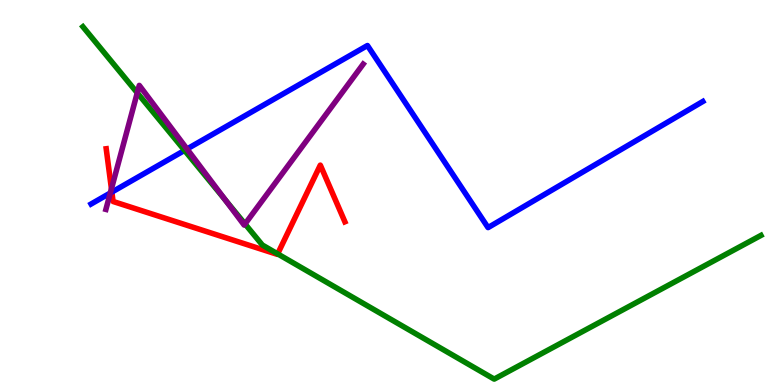[{'lines': ['blue', 'red'], 'intersections': [{'x': 1.44, 'y': 5.01}]}, {'lines': ['green', 'red'], 'intersections': [{'x': 3.58, 'y': 3.41}]}, {'lines': ['purple', 'red'], 'intersections': [{'x': 1.44, 'y': 5.09}]}, {'lines': ['blue', 'green'], 'intersections': [{'x': 2.38, 'y': 6.09}]}, {'lines': ['blue', 'purple'], 'intersections': [{'x': 1.42, 'y': 4.99}, {'x': 2.41, 'y': 6.13}]}, {'lines': ['green', 'purple'], 'intersections': [{'x': 1.77, 'y': 7.59}, {'x': 2.91, 'y': 4.8}, {'x': 3.16, 'y': 4.18}]}]